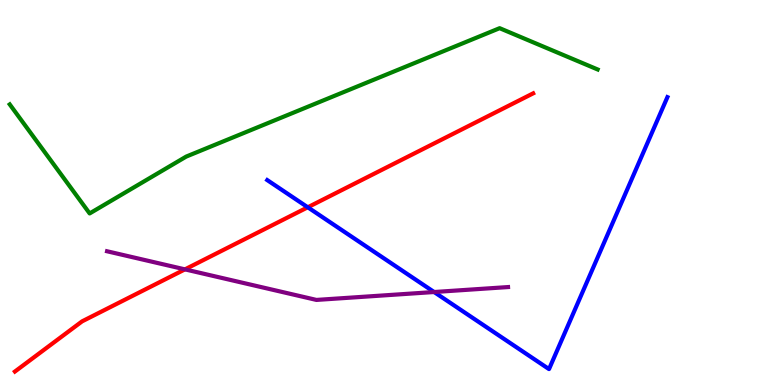[{'lines': ['blue', 'red'], 'intersections': [{'x': 3.97, 'y': 4.62}]}, {'lines': ['green', 'red'], 'intersections': []}, {'lines': ['purple', 'red'], 'intersections': [{'x': 2.39, 'y': 3.0}]}, {'lines': ['blue', 'green'], 'intersections': []}, {'lines': ['blue', 'purple'], 'intersections': [{'x': 5.6, 'y': 2.41}]}, {'lines': ['green', 'purple'], 'intersections': []}]